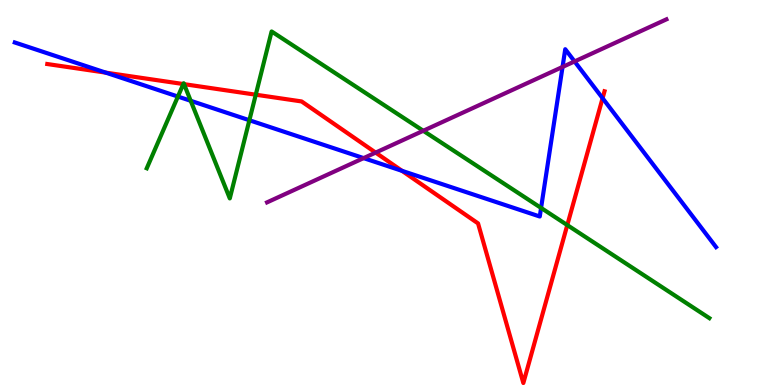[{'lines': ['blue', 'red'], 'intersections': [{'x': 1.36, 'y': 8.11}, {'x': 5.19, 'y': 5.56}, {'x': 7.78, 'y': 7.45}]}, {'lines': ['green', 'red'], 'intersections': [{'x': 2.37, 'y': 7.82}, {'x': 2.37, 'y': 7.81}, {'x': 3.3, 'y': 7.54}, {'x': 7.32, 'y': 4.15}]}, {'lines': ['purple', 'red'], 'intersections': [{'x': 4.85, 'y': 6.04}]}, {'lines': ['blue', 'green'], 'intersections': [{'x': 2.3, 'y': 7.49}, {'x': 2.46, 'y': 7.38}, {'x': 3.22, 'y': 6.88}, {'x': 6.98, 'y': 4.6}]}, {'lines': ['blue', 'purple'], 'intersections': [{'x': 4.69, 'y': 5.89}, {'x': 7.26, 'y': 8.26}, {'x': 7.41, 'y': 8.4}]}, {'lines': ['green', 'purple'], 'intersections': [{'x': 5.46, 'y': 6.6}]}]